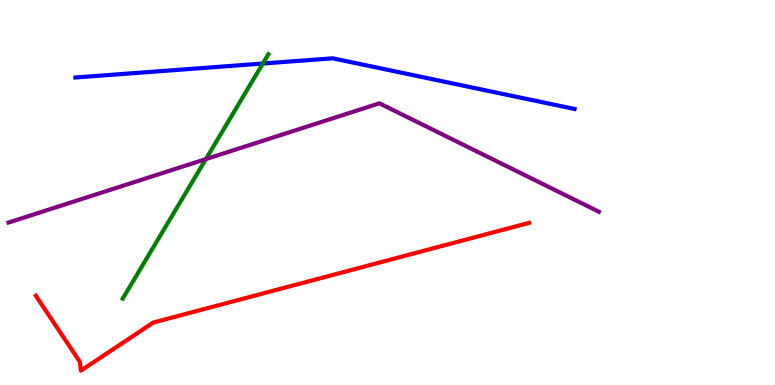[{'lines': ['blue', 'red'], 'intersections': []}, {'lines': ['green', 'red'], 'intersections': []}, {'lines': ['purple', 'red'], 'intersections': []}, {'lines': ['blue', 'green'], 'intersections': [{'x': 3.39, 'y': 8.35}]}, {'lines': ['blue', 'purple'], 'intersections': []}, {'lines': ['green', 'purple'], 'intersections': [{'x': 2.66, 'y': 5.87}]}]